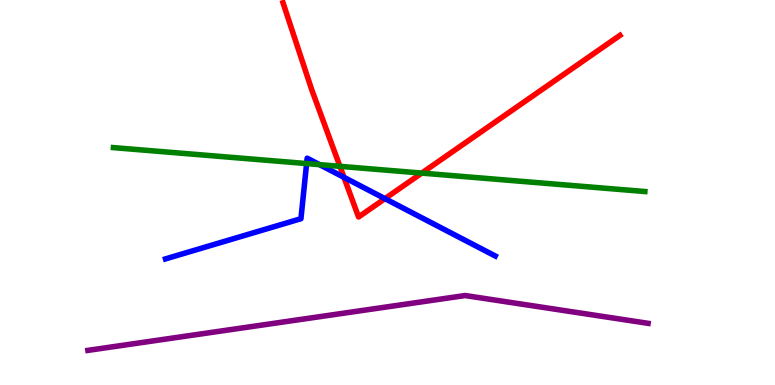[{'lines': ['blue', 'red'], 'intersections': [{'x': 4.44, 'y': 5.39}, {'x': 4.97, 'y': 4.84}]}, {'lines': ['green', 'red'], 'intersections': [{'x': 4.39, 'y': 5.68}, {'x': 5.44, 'y': 5.5}]}, {'lines': ['purple', 'red'], 'intersections': []}, {'lines': ['blue', 'green'], 'intersections': [{'x': 3.96, 'y': 5.75}, {'x': 4.12, 'y': 5.72}]}, {'lines': ['blue', 'purple'], 'intersections': []}, {'lines': ['green', 'purple'], 'intersections': []}]